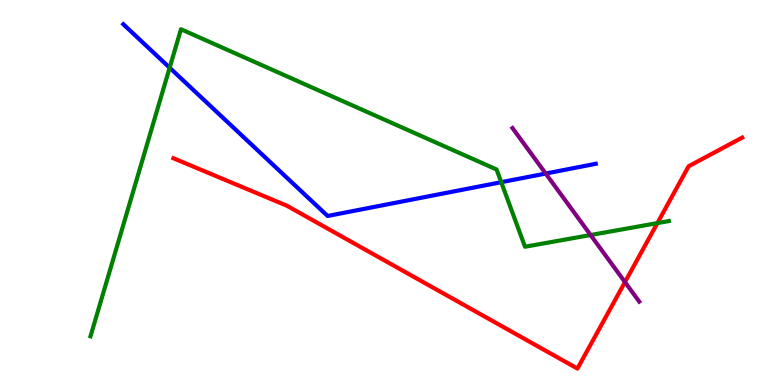[{'lines': ['blue', 'red'], 'intersections': []}, {'lines': ['green', 'red'], 'intersections': [{'x': 8.48, 'y': 4.2}]}, {'lines': ['purple', 'red'], 'intersections': [{'x': 8.06, 'y': 2.67}]}, {'lines': ['blue', 'green'], 'intersections': [{'x': 2.19, 'y': 8.24}, {'x': 6.47, 'y': 5.27}]}, {'lines': ['blue', 'purple'], 'intersections': [{'x': 7.04, 'y': 5.49}]}, {'lines': ['green', 'purple'], 'intersections': [{'x': 7.62, 'y': 3.9}]}]